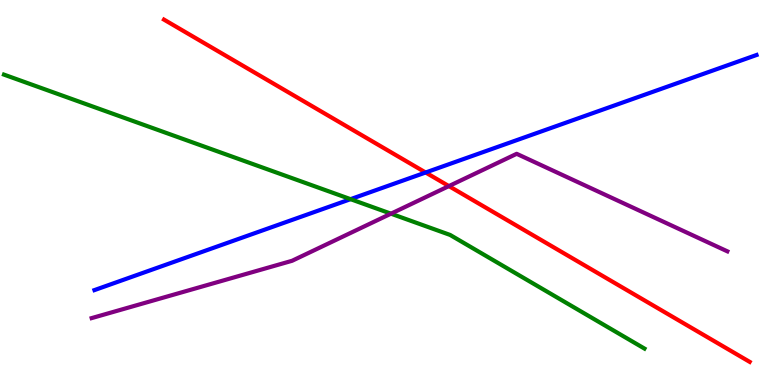[{'lines': ['blue', 'red'], 'intersections': [{'x': 5.49, 'y': 5.52}]}, {'lines': ['green', 'red'], 'intersections': []}, {'lines': ['purple', 'red'], 'intersections': [{'x': 5.79, 'y': 5.17}]}, {'lines': ['blue', 'green'], 'intersections': [{'x': 4.52, 'y': 4.83}]}, {'lines': ['blue', 'purple'], 'intersections': []}, {'lines': ['green', 'purple'], 'intersections': [{'x': 5.04, 'y': 4.45}]}]